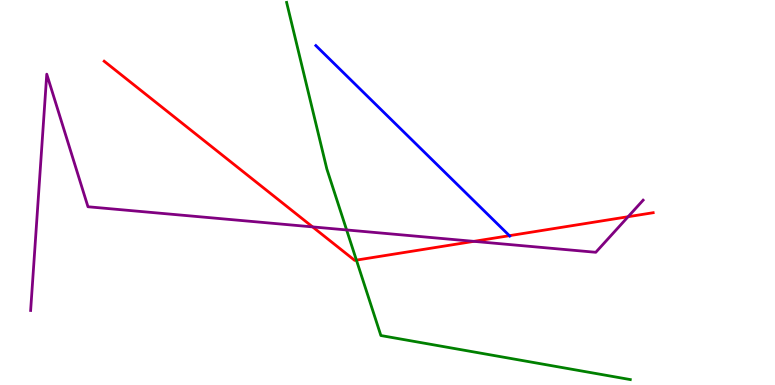[{'lines': ['blue', 'red'], 'intersections': [{'x': 6.57, 'y': 3.88}]}, {'lines': ['green', 'red'], 'intersections': [{'x': 4.6, 'y': 3.24}]}, {'lines': ['purple', 'red'], 'intersections': [{'x': 4.03, 'y': 4.11}, {'x': 6.11, 'y': 3.73}, {'x': 8.1, 'y': 4.37}]}, {'lines': ['blue', 'green'], 'intersections': []}, {'lines': ['blue', 'purple'], 'intersections': []}, {'lines': ['green', 'purple'], 'intersections': [{'x': 4.47, 'y': 4.03}]}]